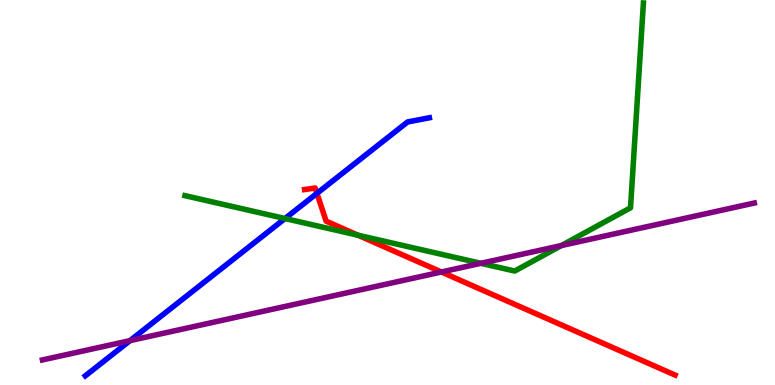[{'lines': ['blue', 'red'], 'intersections': [{'x': 4.09, 'y': 4.98}]}, {'lines': ['green', 'red'], 'intersections': [{'x': 4.62, 'y': 3.89}]}, {'lines': ['purple', 'red'], 'intersections': [{'x': 5.7, 'y': 2.94}]}, {'lines': ['blue', 'green'], 'intersections': [{'x': 3.68, 'y': 4.32}]}, {'lines': ['blue', 'purple'], 'intersections': [{'x': 1.68, 'y': 1.15}]}, {'lines': ['green', 'purple'], 'intersections': [{'x': 6.2, 'y': 3.16}, {'x': 7.24, 'y': 3.62}]}]